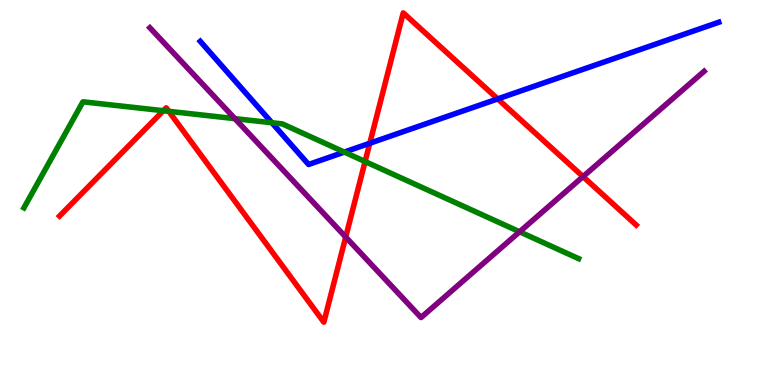[{'lines': ['blue', 'red'], 'intersections': [{'x': 4.77, 'y': 6.28}, {'x': 6.42, 'y': 7.43}]}, {'lines': ['green', 'red'], 'intersections': [{'x': 2.11, 'y': 7.12}, {'x': 2.18, 'y': 7.11}, {'x': 4.71, 'y': 5.8}]}, {'lines': ['purple', 'red'], 'intersections': [{'x': 4.46, 'y': 3.84}, {'x': 7.52, 'y': 5.41}]}, {'lines': ['blue', 'green'], 'intersections': [{'x': 3.51, 'y': 6.81}, {'x': 4.44, 'y': 6.05}]}, {'lines': ['blue', 'purple'], 'intersections': []}, {'lines': ['green', 'purple'], 'intersections': [{'x': 3.03, 'y': 6.92}, {'x': 6.7, 'y': 3.98}]}]